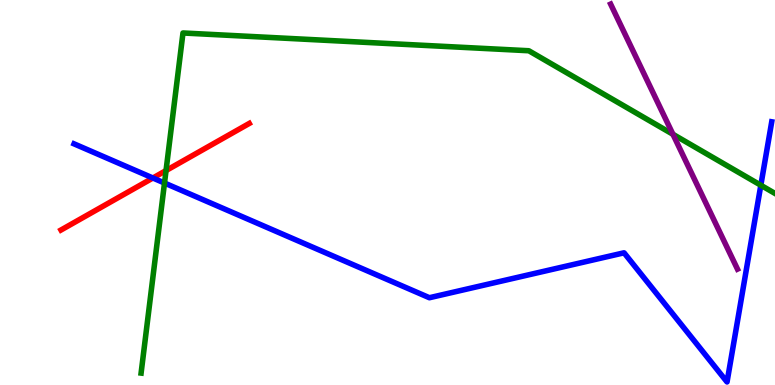[{'lines': ['blue', 'red'], 'intersections': [{'x': 1.97, 'y': 5.38}]}, {'lines': ['green', 'red'], 'intersections': [{'x': 2.14, 'y': 5.57}]}, {'lines': ['purple', 'red'], 'intersections': []}, {'lines': ['blue', 'green'], 'intersections': [{'x': 2.12, 'y': 5.25}, {'x': 9.82, 'y': 5.19}]}, {'lines': ['blue', 'purple'], 'intersections': []}, {'lines': ['green', 'purple'], 'intersections': [{'x': 8.68, 'y': 6.51}]}]